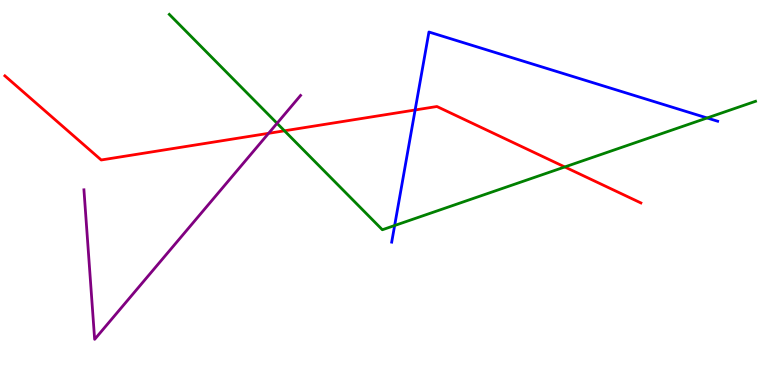[{'lines': ['blue', 'red'], 'intersections': [{'x': 5.36, 'y': 7.14}]}, {'lines': ['green', 'red'], 'intersections': [{'x': 3.67, 'y': 6.6}, {'x': 7.29, 'y': 5.66}]}, {'lines': ['purple', 'red'], 'intersections': [{'x': 3.47, 'y': 6.54}]}, {'lines': ['blue', 'green'], 'intersections': [{'x': 5.09, 'y': 4.14}, {'x': 9.12, 'y': 6.94}]}, {'lines': ['blue', 'purple'], 'intersections': []}, {'lines': ['green', 'purple'], 'intersections': [{'x': 3.57, 'y': 6.8}]}]